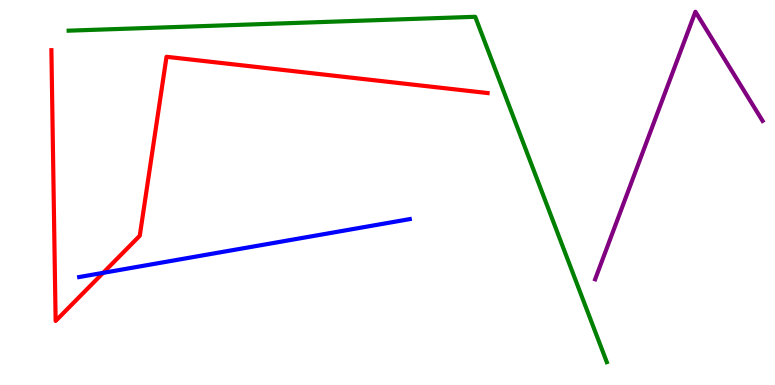[{'lines': ['blue', 'red'], 'intersections': [{'x': 1.33, 'y': 2.91}]}, {'lines': ['green', 'red'], 'intersections': []}, {'lines': ['purple', 'red'], 'intersections': []}, {'lines': ['blue', 'green'], 'intersections': []}, {'lines': ['blue', 'purple'], 'intersections': []}, {'lines': ['green', 'purple'], 'intersections': []}]